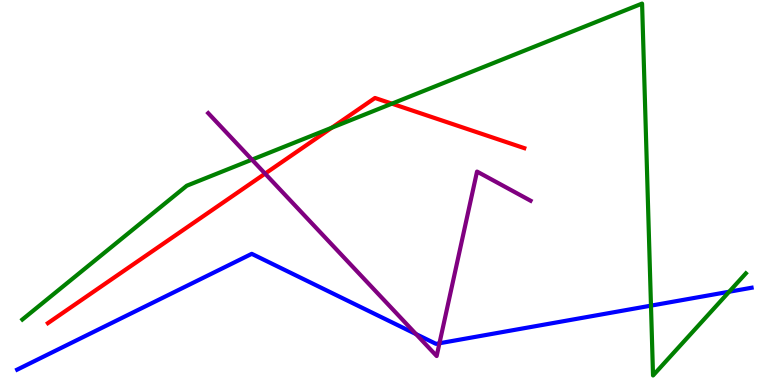[{'lines': ['blue', 'red'], 'intersections': []}, {'lines': ['green', 'red'], 'intersections': [{'x': 4.28, 'y': 6.68}, {'x': 5.06, 'y': 7.31}]}, {'lines': ['purple', 'red'], 'intersections': [{'x': 3.42, 'y': 5.49}]}, {'lines': ['blue', 'green'], 'intersections': [{'x': 8.4, 'y': 2.06}, {'x': 9.41, 'y': 2.42}]}, {'lines': ['blue', 'purple'], 'intersections': [{'x': 5.37, 'y': 1.32}, {'x': 5.67, 'y': 1.08}]}, {'lines': ['green', 'purple'], 'intersections': [{'x': 3.25, 'y': 5.85}]}]